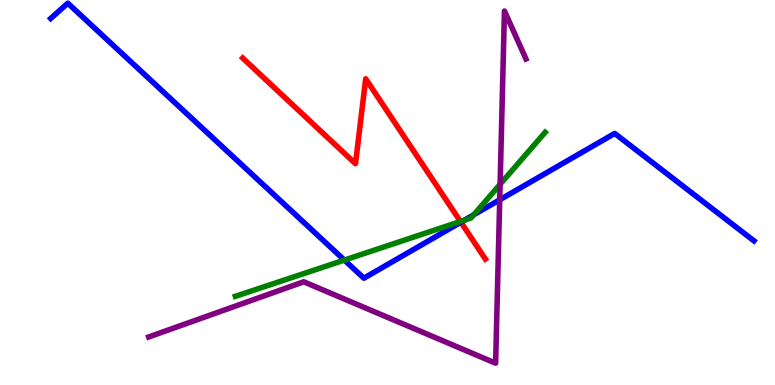[{'lines': ['blue', 'red'], 'intersections': [{'x': 5.95, 'y': 4.23}]}, {'lines': ['green', 'red'], 'intersections': [{'x': 5.94, 'y': 4.25}]}, {'lines': ['purple', 'red'], 'intersections': []}, {'lines': ['blue', 'green'], 'intersections': [{'x': 4.44, 'y': 3.24}, {'x': 5.99, 'y': 4.28}, {'x': 6.11, 'y': 4.42}]}, {'lines': ['blue', 'purple'], 'intersections': [{'x': 6.45, 'y': 4.81}]}, {'lines': ['green', 'purple'], 'intersections': [{'x': 6.45, 'y': 5.21}]}]